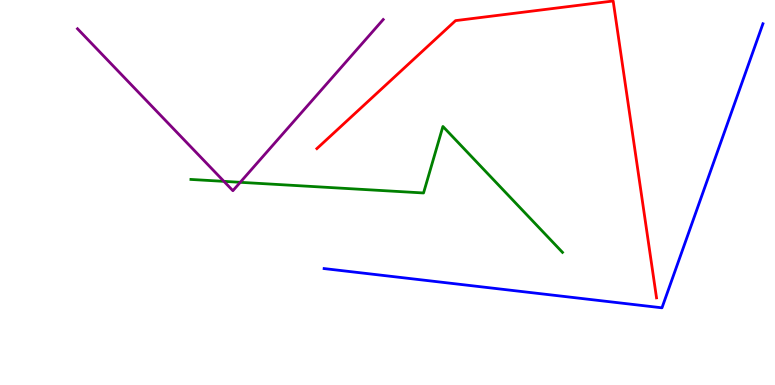[{'lines': ['blue', 'red'], 'intersections': []}, {'lines': ['green', 'red'], 'intersections': []}, {'lines': ['purple', 'red'], 'intersections': []}, {'lines': ['blue', 'green'], 'intersections': []}, {'lines': ['blue', 'purple'], 'intersections': []}, {'lines': ['green', 'purple'], 'intersections': [{'x': 2.89, 'y': 5.29}, {'x': 3.1, 'y': 5.26}]}]